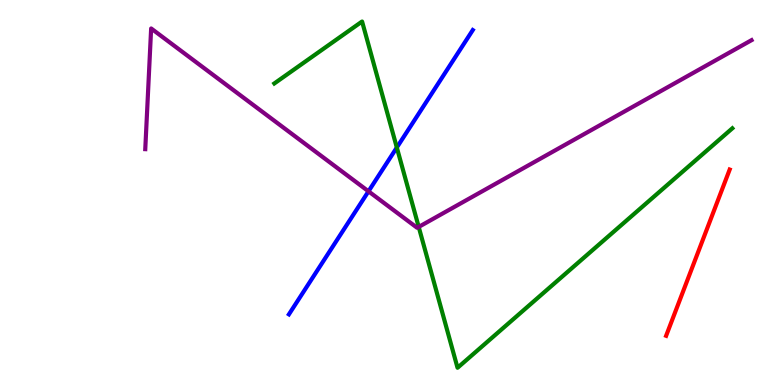[{'lines': ['blue', 'red'], 'intersections': []}, {'lines': ['green', 'red'], 'intersections': []}, {'lines': ['purple', 'red'], 'intersections': []}, {'lines': ['blue', 'green'], 'intersections': [{'x': 5.12, 'y': 6.17}]}, {'lines': ['blue', 'purple'], 'intersections': [{'x': 4.75, 'y': 5.03}]}, {'lines': ['green', 'purple'], 'intersections': [{'x': 5.4, 'y': 4.11}]}]